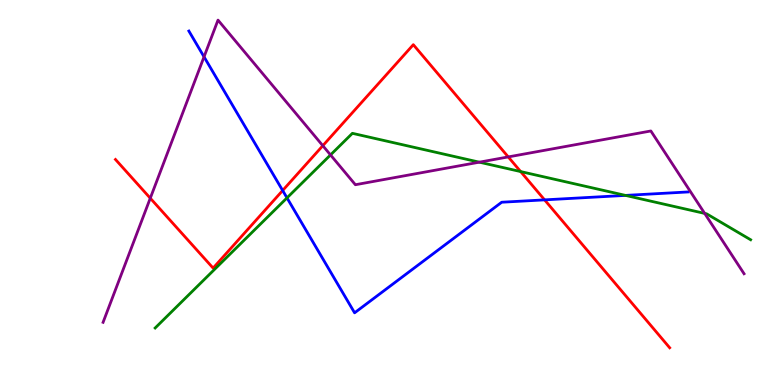[{'lines': ['blue', 'red'], 'intersections': [{'x': 3.65, 'y': 5.05}, {'x': 7.03, 'y': 4.81}]}, {'lines': ['green', 'red'], 'intersections': [{'x': 6.72, 'y': 5.54}]}, {'lines': ['purple', 'red'], 'intersections': [{'x': 1.94, 'y': 4.85}, {'x': 4.17, 'y': 6.22}, {'x': 6.56, 'y': 5.92}]}, {'lines': ['blue', 'green'], 'intersections': [{'x': 3.7, 'y': 4.86}, {'x': 8.07, 'y': 4.92}]}, {'lines': ['blue', 'purple'], 'intersections': [{'x': 2.63, 'y': 8.52}]}, {'lines': ['green', 'purple'], 'intersections': [{'x': 4.26, 'y': 5.98}, {'x': 6.18, 'y': 5.79}, {'x': 9.09, 'y': 4.46}]}]